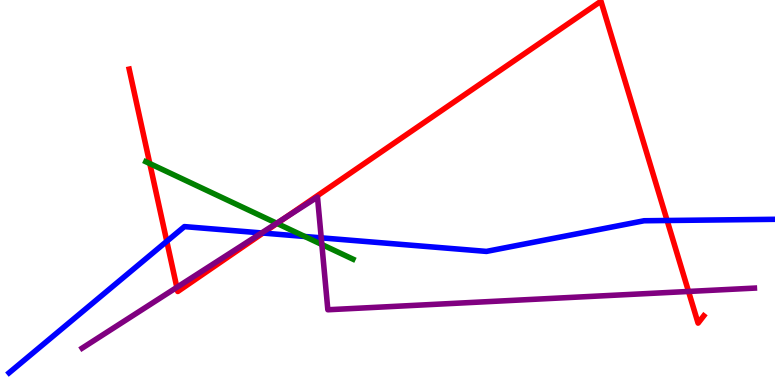[{'lines': ['blue', 'red'], 'intersections': [{'x': 2.15, 'y': 3.73}, {'x': 3.39, 'y': 3.95}, {'x': 8.61, 'y': 4.27}]}, {'lines': ['green', 'red'], 'intersections': [{'x': 1.93, 'y': 5.75}, {'x': 3.57, 'y': 4.2}]}, {'lines': ['purple', 'red'], 'intersections': [{'x': 2.28, 'y': 2.54}, {'x': 3.68, 'y': 4.35}, {'x': 8.88, 'y': 2.43}]}, {'lines': ['blue', 'green'], 'intersections': [{'x': 3.93, 'y': 3.86}]}, {'lines': ['blue', 'purple'], 'intersections': [{'x': 3.38, 'y': 3.95}, {'x': 4.14, 'y': 3.82}]}, {'lines': ['green', 'purple'], 'intersections': [{'x': 3.57, 'y': 4.2}, {'x': 4.15, 'y': 3.65}]}]